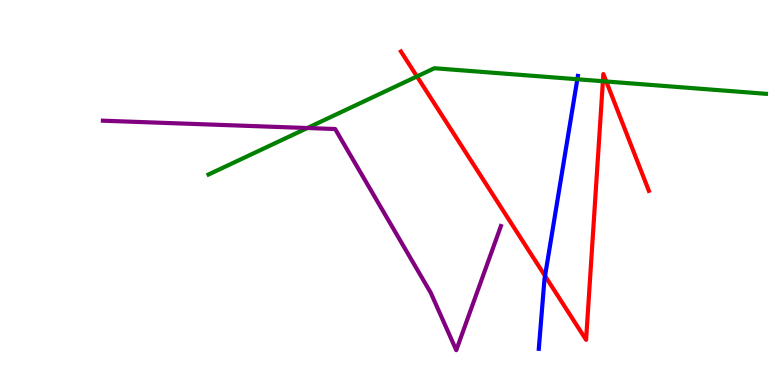[{'lines': ['blue', 'red'], 'intersections': [{'x': 7.03, 'y': 2.83}]}, {'lines': ['green', 'red'], 'intersections': [{'x': 5.38, 'y': 8.01}, {'x': 7.78, 'y': 7.89}, {'x': 7.82, 'y': 7.88}]}, {'lines': ['purple', 'red'], 'intersections': []}, {'lines': ['blue', 'green'], 'intersections': [{'x': 7.45, 'y': 7.94}]}, {'lines': ['blue', 'purple'], 'intersections': []}, {'lines': ['green', 'purple'], 'intersections': [{'x': 3.97, 'y': 6.67}]}]